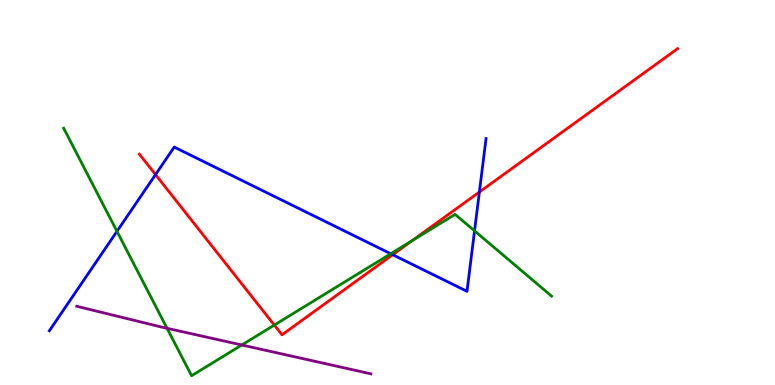[{'lines': ['blue', 'red'], 'intersections': [{'x': 2.01, 'y': 5.47}, {'x': 5.07, 'y': 3.38}, {'x': 6.19, 'y': 5.01}]}, {'lines': ['green', 'red'], 'intersections': [{'x': 3.54, 'y': 1.56}, {'x': 5.32, 'y': 3.75}]}, {'lines': ['purple', 'red'], 'intersections': []}, {'lines': ['blue', 'green'], 'intersections': [{'x': 1.51, 'y': 3.99}, {'x': 5.04, 'y': 3.41}, {'x': 6.12, 'y': 4.0}]}, {'lines': ['blue', 'purple'], 'intersections': []}, {'lines': ['green', 'purple'], 'intersections': [{'x': 2.16, 'y': 1.47}, {'x': 3.12, 'y': 1.04}]}]